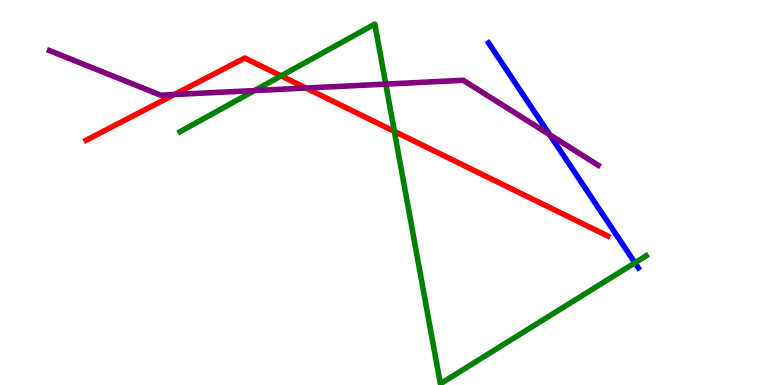[{'lines': ['blue', 'red'], 'intersections': []}, {'lines': ['green', 'red'], 'intersections': [{'x': 3.63, 'y': 8.03}, {'x': 5.09, 'y': 6.59}]}, {'lines': ['purple', 'red'], 'intersections': [{'x': 2.25, 'y': 7.55}, {'x': 3.95, 'y': 7.71}]}, {'lines': ['blue', 'green'], 'intersections': [{'x': 8.19, 'y': 3.17}]}, {'lines': ['blue', 'purple'], 'intersections': [{'x': 7.09, 'y': 6.5}]}, {'lines': ['green', 'purple'], 'intersections': [{'x': 3.28, 'y': 7.65}, {'x': 4.98, 'y': 7.82}]}]